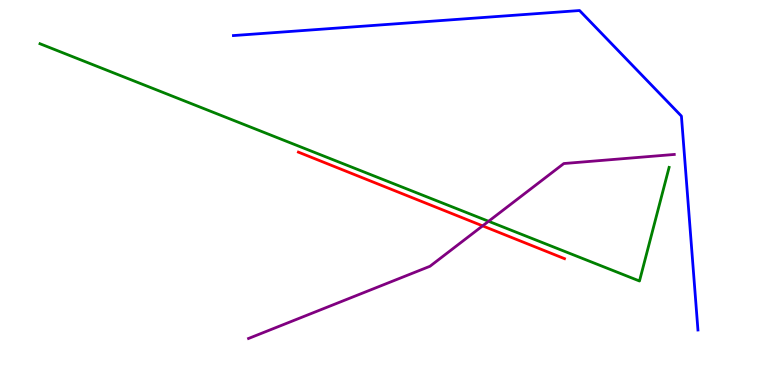[{'lines': ['blue', 'red'], 'intersections': []}, {'lines': ['green', 'red'], 'intersections': []}, {'lines': ['purple', 'red'], 'intersections': [{'x': 6.23, 'y': 4.13}]}, {'lines': ['blue', 'green'], 'intersections': []}, {'lines': ['blue', 'purple'], 'intersections': []}, {'lines': ['green', 'purple'], 'intersections': [{'x': 6.3, 'y': 4.25}]}]